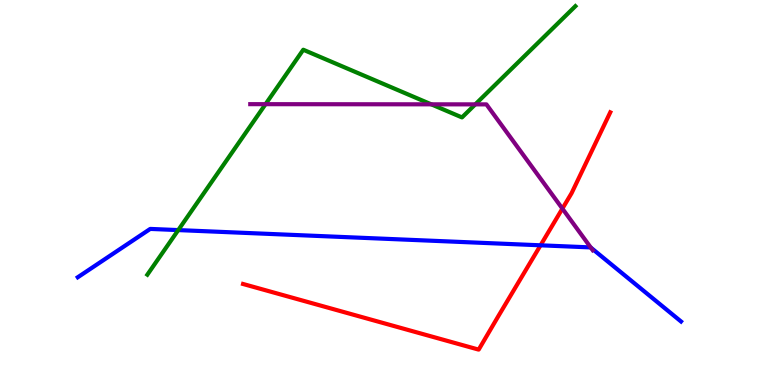[{'lines': ['blue', 'red'], 'intersections': [{'x': 6.97, 'y': 3.63}]}, {'lines': ['green', 'red'], 'intersections': []}, {'lines': ['purple', 'red'], 'intersections': [{'x': 7.26, 'y': 4.58}]}, {'lines': ['blue', 'green'], 'intersections': [{'x': 2.3, 'y': 4.02}]}, {'lines': ['blue', 'purple'], 'intersections': [{'x': 7.62, 'y': 3.57}]}, {'lines': ['green', 'purple'], 'intersections': [{'x': 3.43, 'y': 7.29}, {'x': 5.56, 'y': 7.29}, {'x': 6.13, 'y': 7.29}]}]